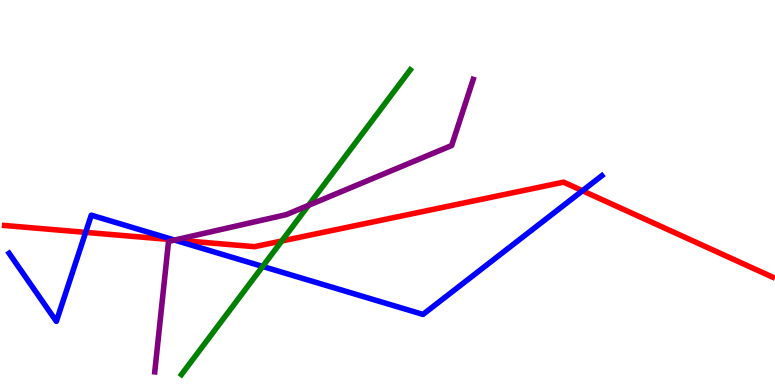[{'lines': ['blue', 'red'], 'intersections': [{'x': 1.1, 'y': 3.96}, {'x': 2.24, 'y': 3.77}, {'x': 7.52, 'y': 5.05}]}, {'lines': ['green', 'red'], 'intersections': [{'x': 3.64, 'y': 3.74}]}, {'lines': ['purple', 'red'], 'intersections': [{'x': 2.26, 'y': 3.77}]}, {'lines': ['blue', 'green'], 'intersections': [{'x': 3.39, 'y': 3.08}]}, {'lines': ['blue', 'purple'], 'intersections': [{'x': 2.25, 'y': 3.76}]}, {'lines': ['green', 'purple'], 'intersections': [{'x': 3.98, 'y': 4.67}]}]